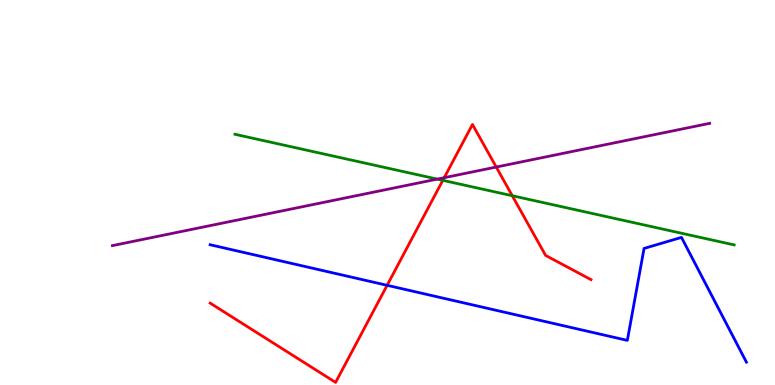[{'lines': ['blue', 'red'], 'intersections': [{'x': 5.0, 'y': 2.59}]}, {'lines': ['green', 'red'], 'intersections': [{'x': 5.71, 'y': 5.32}, {'x': 6.61, 'y': 4.92}]}, {'lines': ['purple', 'red'], 'intersections': [{'x': 5.73, 'y': 5.38}, {'x': 6.4, 'y': 5.66}]}, {'lines': ['blue', 'green'], 'intersections': []}, {'lines': ['blue', 'purple'], 'intersections': []}, {'lines': ['green', 'purple'], 'intersections': [{'x': 5.64, 'y': 5.35}]}]